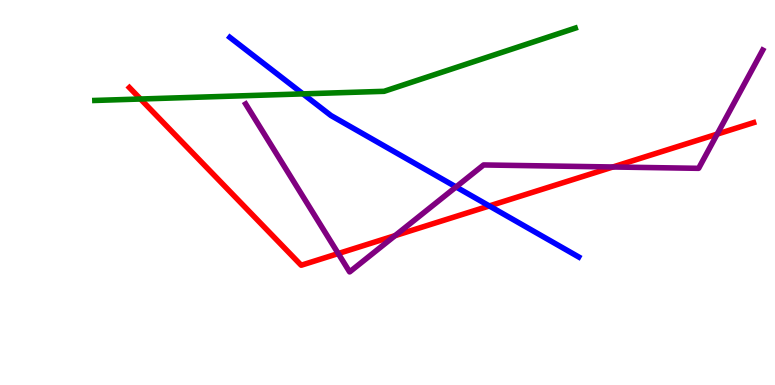[{'lines': ['blue', 'red'], 'intersections': [{'x': 6.31, 'y': 4.65}]}, {'lines': ['green', 'red'], 'intersections': [{'x': 1.81, 'y': 7.43}]}, {'lines': ['purple', 'red'], 'intersections': [{'x': 4.36, 'y': 3.41}, {'x': 5.1, 'y': 3.88}, {'x': 7.91, 'y': 5.66}, {'x': 9.25, 'y': 6.52}]}, {'lines': ['blue', 'green'], 'intersections': [{'x': 3.91, 'y': 7.56}]}, {'lines': ['blue', 'purple'], 'intersections': [{'x': 5.88, 'y': 5.14}]}, {'lines': ['green', 'purple'], 'intersections': []}]